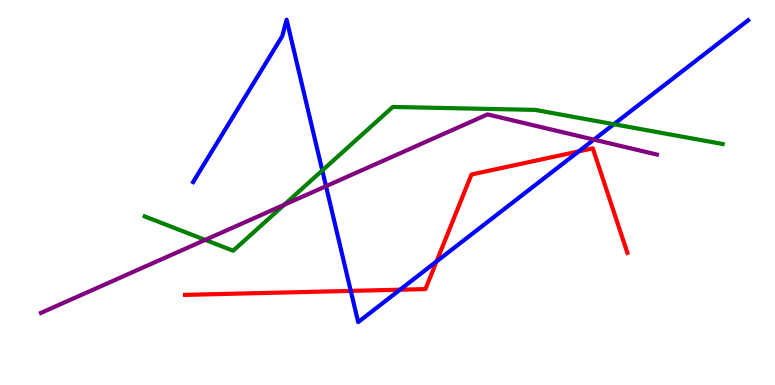[{'lines': ['blue', 'red'], 'intersections': [{'x': 4.53, 'y': 2.44}, {'x': 5.16, 'y': 2.48}, {'x': 5.63, 'y': 3.21}, {'x': 7.47, 'y': 6.07}]}, {'lines': ['green', 'red'], 'intersections': []}, {'lines': ['purple', 'red'], 'intersections': []}, {'lines': ['blue', 'green'], 'intersections': [{'x': 4.16, 'y': 5.57}, {'x': 7.92, 'y': 6.77}]}, {'lines': ['blue', 'purple'], 'intersections': [{'x': 4.21, 'y': 5.16}, {'x': 7.66, 'y': 6.37}]}, {'lines': ['green', 'purple'], 'intersections': [{'x': 2.65, 'y': 3.77}, {'x': 3.67, 'y': 4.68}]}]